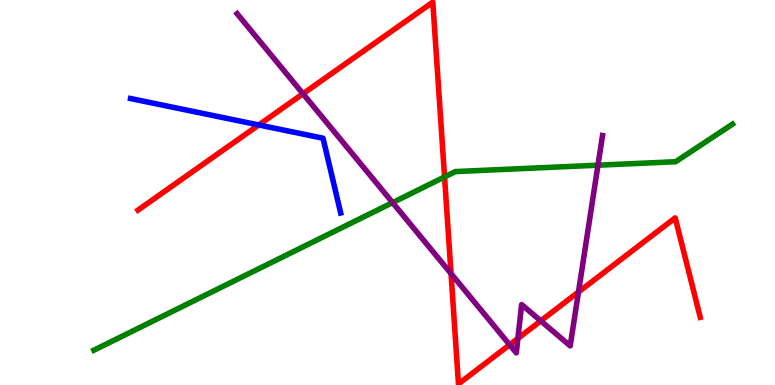[{'lines': ['blue', 'red'], 'intersections': [{'x': 3.34, 'y': 6.75}]}, {'lines': ['green', 'red'], 'intersections': [{'x': 5.74, 'y': 5.4}]}, {'lines': ['purple', 'red'], 'intersections': [{'x': 3.91, 'y': 7.57}, {'x': 5.82, 'y': 2.89}, {'x': 6.58, 'y': 1.05}, {'x': 6.68, 'y': 1.21}, {'x': 6.98, 'y': 1.67}, {'x': 7.46, 'y': 2.42}]}, {'lines': ['blue', 'green'], 'intersections': []}, {'lines': ['blue', 'purple'], 'intersections': []}, {'lines': ['green', 'purple'], 'intersections': [{'x': 5.07, 'y': 4.74}, {'x': 7.72, 'y': 5.71}]}]